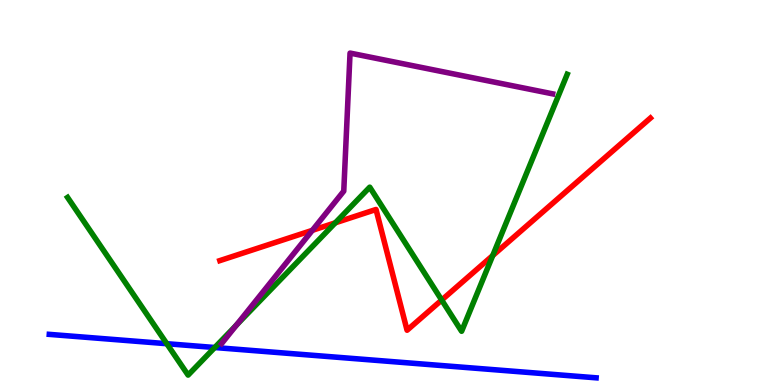[{'lines': ['blue', 'red'], 'intersections': []}, {'lines': ['green', 'red'], 'intersections': [{'x': 4.33, 'y': 4.21}, {'x': 5.7, 'y': 2.21}, {'x': 6.36, 'y': 3.36}]}, {'lines': ['purple', 'red'], 'intersections': [{'x': 4.03, 'y': 4.02}]}, {'lines': ['blue', 'green'], 'intersections': [{'x': 2.15, 'y': 1.07}, {'x': 2.77, 'y': 0.974}]}, {'lines': ['blue', 'purple'], 'intersections': []}, {'lines': ['green', 'purple'], 'intersections': [{'x': 3.05, 'y': 1.55}]}]